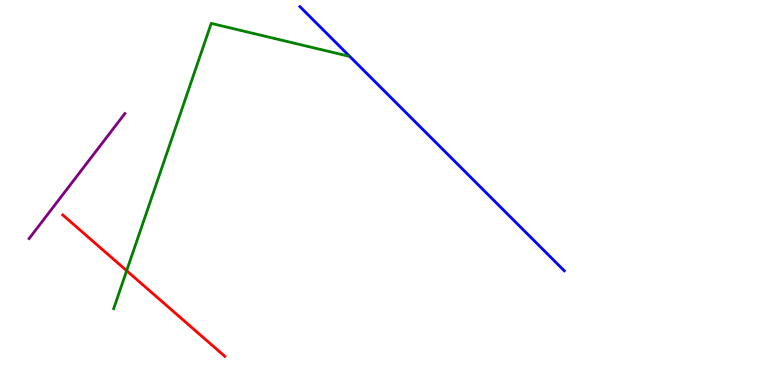[{'lines': ['blue', 'red'], 'intersections': []}, {'lines': ['green', 'red'], 'intersections': [{'x': 1.63, 'y': 2.97}]}, {'lines': ['purple', 'red'], 'intersections': []}, {'lines': ['blue', 'green'], 'intersections': []}, {'lines': ['blue', 'purple'], 'intersections': []}, {'lines': ['green', 'purple'], 'intersections': []}]